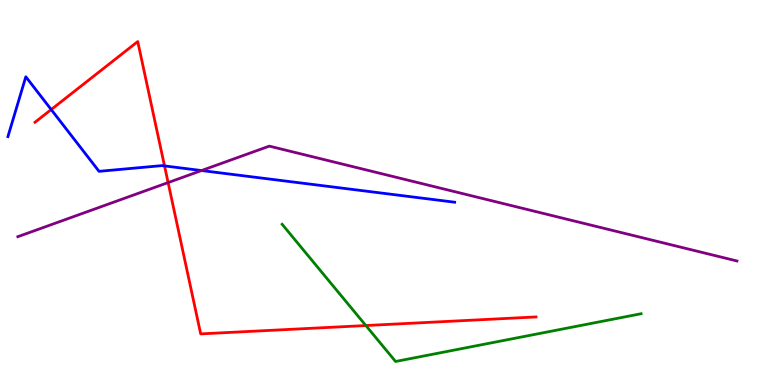[{'lines': ['blue', 'red'], 'intersections': [{'x': 0.661, 'y': 7.15}, {'x': 2.12, 'y': 5.69}]}, {'lines': ['green', 'red'], 'intersections': [{'x': 4.72, 'y': 1.54}]}, {'lines': ['purple', 'red'], 'intersections': [{'x': 2.17, 'y': 5.26}]}, {'lines': ['blue', 'green'], 'intersections': []}, {'lines': ['blue', 'purple'], 'intersections': [{'x': 2.6, 'y': 5.57}]}, {'lines': ['green', 'purple'], 'intersections': []}]